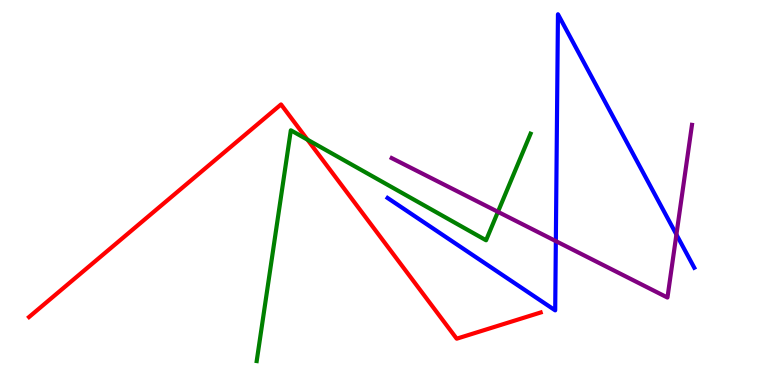[{'lines': ['blue', 'red'], 'intersections': []}, {'lines': ['green', 'red'], 'intersections': [{'x': 3.97, 'y': 6.37}]}, {'lines': ['purple', 'red'], 'intersections': []}, {'lines': ['blue', 'green'], 'intersections': []}, {'lines': ['blue', 'purple'], 'intersections': [{'x': 7.17, 'y': 3.74}, {'x': 8.73, 'y': 3.91}]}, {'lines': ['green', 'purple'], 'intersections': [{'x': 6.43, 'y': 4.5}]}]